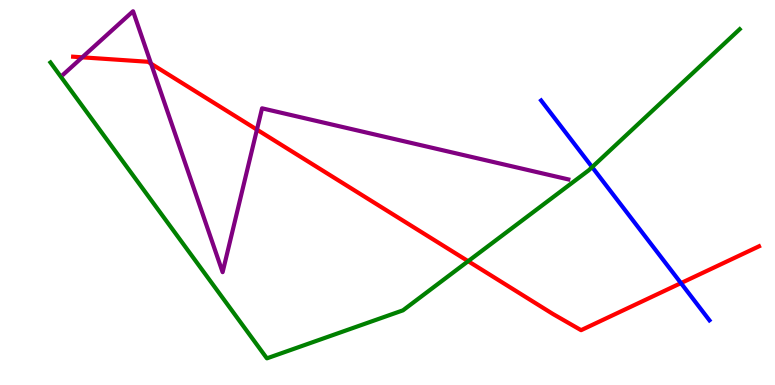[{'lines': ['blue', 'red'], 'intersections': [{'x': 8.79, 'y': 2.65}]}, {'lines': ['green', 'red'], 'intersections': [{'x': 6.04, 'y': 3.22}]}, {'lines': ['purple', 'red'], 'intersections': [{'x': 1.06, 'y': 8.51}, {'x': 1.95, 'y': 8.35}, {'x': 3.32, 'y': 6.63}]}, {'lines': ['blue', 'green'], 'intersections': [{'x': 7.64, 'y': 5.66}]}, {'lines': ['blue', 'purple'], 'intersections': []}, {'lines': ['green', 'purple'], 'intersections': []}]